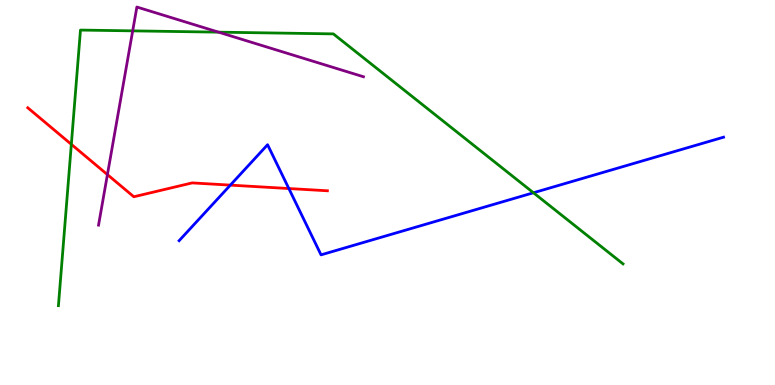[{'lines': ['blue', 'red'], 'intersections': [{'x': 2.97, 'y': 5.19}, {'x': 3.73, 'y': 5.1}]}, {'lines': ['green', 'red'], 'intersections': [{'x': 0.92, 'y': 6.25}]}, {'lines': ['purple', 'red'], 'intersections': [{'x': 1.39, 'y': 5.46}]}, {'lines': ['blue', 'green'], 'intersections': [{'x': 6.88, 'y': 4.99}]}, {'lines': ['blue', 'purple'], 'intersections': []}, {'lines': ['green', 'purple'], 'intersections': [{'x': 1.71, 'y': 9.2}, {'x': 2.82, 'y': 9.16}]}]